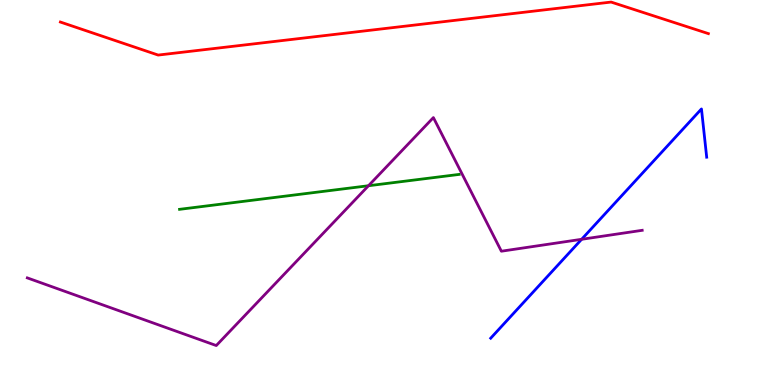[{'lines': ['blue', 'red'], 'intersections': []}, {'lines': ['green', 'red'], 'intersections': []}, {'lines': ['purple', 'red'], 'intersections': []}, {'lines': ['blue', 'green'], 'intersections': []}, {'lines': ['blue', 'purple'], 'intersections': [{'x': 7.5, 'y': 3.78}]}, {'lines': ['green', 'purple'], 'intersections': [{'x': 4.75, 'y': 5.18}]}]